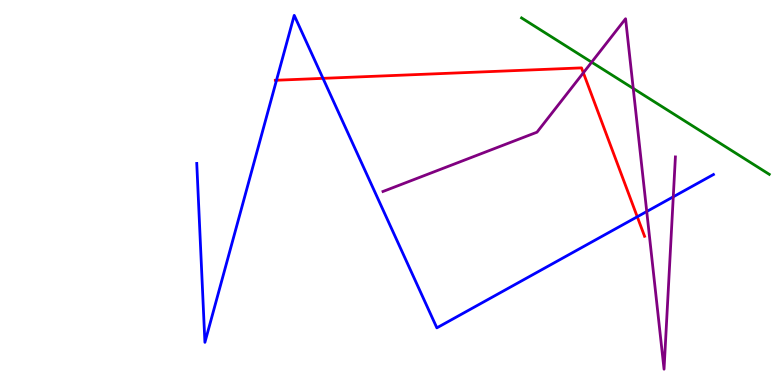[{'lines': ['blue', 'red'], 'intersections': [{'x': 3.57, 'y': 7.92}, {'x': 4.17, 'y': 7.96}, {'x': 8.22, 'y': 4.37}]}, {'lines': ['green', 'red'], 'intersections': []}, {'lines': ['purple', 'red'], 'intersections': [{'x': 7.53, 'y': 8.11}]}, {'lines': ['blue', 'green'], 'intersections': []}, {'lines': ['blue', 'purple'], 'intersections': [{'x': 8.35, 'y': 4.51}, {'x': 8.69, 'y': 4.89}]}, {'lines': ['green', 'purple'], 'intersections': [{'x': 7.63, 'y': 8.38}, {'x': 8.17, 'y': 7.7}]}]